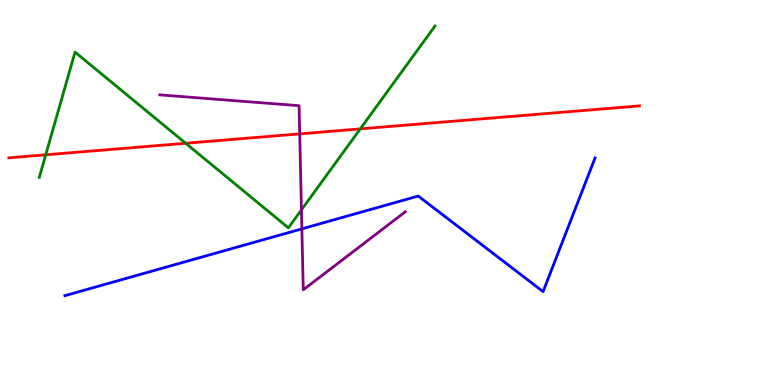[{'lines': ['blue', 'red'], 'intersections': []}, {'lines': ['green', 'red'], 'intersections': [{'x': 0.59, 'y': 5.98}, {'x': 2.4, 'y': 6.28}, {'x': 4.65, 'y': 6.65}]}, {'lines': ['purple', 'red'], 'intersections': [{'x': 3.87, 'y': 6.52}]}, {'lines': ['blue', 'green'], 'intersections': []}, {'lines': ['blue', 'purple'], 'intersections': [{'x': 3.9, 'y': 4.06}]}, {'lines': ['green', 'purple'], 'intersections': [{'x': 3.89, 'y': 4.55}]}]